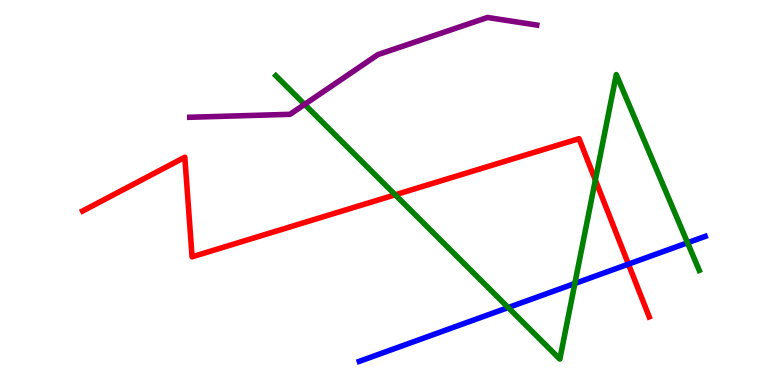[{'lines': ['blue', 'red'], 'intersections': [{'x': 8.11, 'y': 3.14}]}, {'lines': ['green', 'red'], 'intersections': [{'x': 5.1, 'y': 4.94}, {'x': 7.68, 'y': 5.32}]}, {'lines': ['purple', 'red'], 'intersections': []}, {'lines': ['blue', 'green'], 'intersections': [{'x': 6.56, 'y': 2.01}, {'x': 7.42, 'y': 2.64}, {'x': 8.87, 'y': 3.69}]}, {'lines': ['blue', 'purple'], 'intersections': []}, {'lines': ['green', 'purple'], 'intersections': [{'x': 3.93, 'y': 7.29}]}]